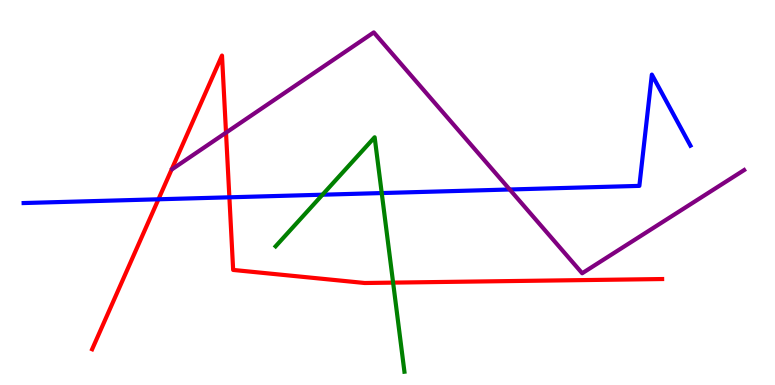[{'lines': ['blue', 'red'], 'intersections': [{'x': 2.04, 'y': 4.82}, {'x': 2.96, 'y': 4.88}]}, {'lines': ['green', 'red'], 'intersections': [{'x': 5.07, 'y': 2.66}]}, {'lines': ['purple', 'red'], 'intersections': [{'x': 2.92, 'y': 6.55}]}, {'lines': ['blue', 'green'], 'intersections': [{'x': 4.16, 'y': 4.94}, {'x': 4.93, 'y': 4.99}]}, {'lines': ['blue', 'purple'], 'intersections': [{'x': 6.58, 'y': 5.08}]}, {'lines': ['green', 'purple'], 'intersections': []}]